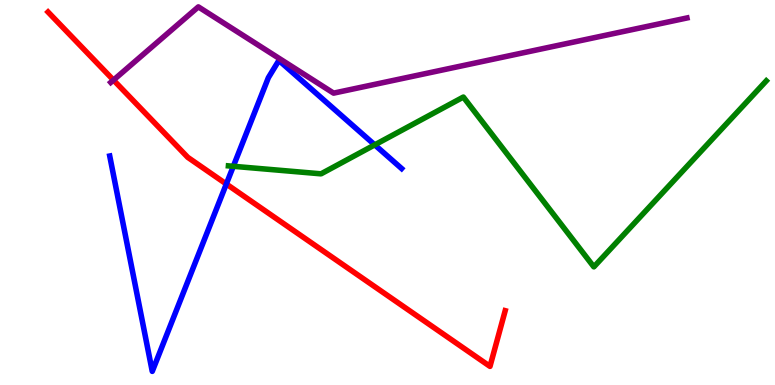[{'lines': ['blue', 'red'], 'intersections': [{'x': 2.92, 'y': 5.22}]}, {'lines': ['green', 'red'], 'intersections': []}, {'lines': ['purple', 'red'], 'intersections': [{'x': 1.46, 'y': 7.92}]}, {'lines': ['blue', 'green'], 'intersections': [{'x': 3.01, 'y': 5.68}, {'x': 4.84, 'y': 6.24}]}, {'lines': ['blue', 'purple'], 'intersections': []}, {'lines': ['green', 'purple'], 'intersections': []}]